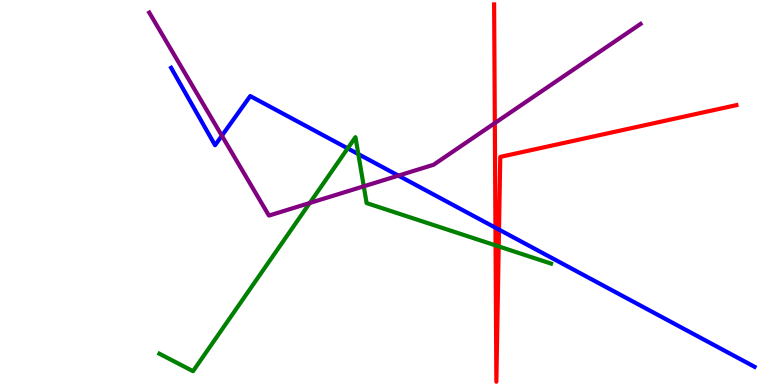[{'lines': ['blue', 'red'], 'intersections': [{'x': 6.39, 'y': 4.09}, {'x': 6.44, 'y': 4.04}]}, {'lines': ['green', 'red'], 'intersections': [{'x': 6.39, 'y': 3.63}, {'x': 6.43, 'y': 3.6}]}, {'lines': ['purple', 'red'], 'intersections': [{'x': 6.38, 'y': 6.8}]}, {'lines': ['blue', 'green'], 'intersections': [{'x': 4.49, 'y': 6.15}, {'x': 4.62, 'y': 6.0}]}, {'lines': ['blue', 'purple'], 'intersections': [{'x': 2.86, 'y': 6.47}, {'x': 5.14, 'y': 5.44}]}, {'lines': ['green', 'purple'], 'intersections': [{'x': 4.0, 'y': 4.73}, {'x': 4.69, 'y': 5.16}]}]